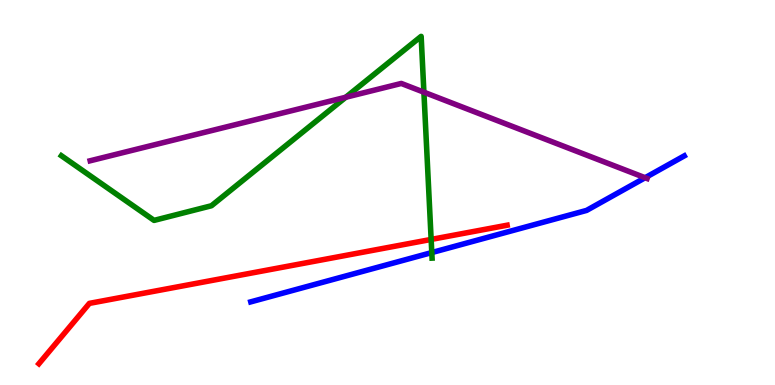[{'lines': ['blue', 'red'], 'intersections': []}, {'lines': ['green', 'red'], 'intersections': [{'x': 5.56, 'y': 3.78}]}, {'lines': ['purple', 'red'], 'intersections': []}, {'lines': ['blue', 'green'], 'intersections': [{'x': 5.57, 'y': 3.44}]}, {'lines': ['blue', 'purple'], 'intersections': [{'x': 8.32, 'y': 5.38}]}, {'lines': ['green', 'purple'], 'intersections': [{'x': 4.46, 'y': 7.47}, {'x': 5.47, 'y': 7.61}]}]